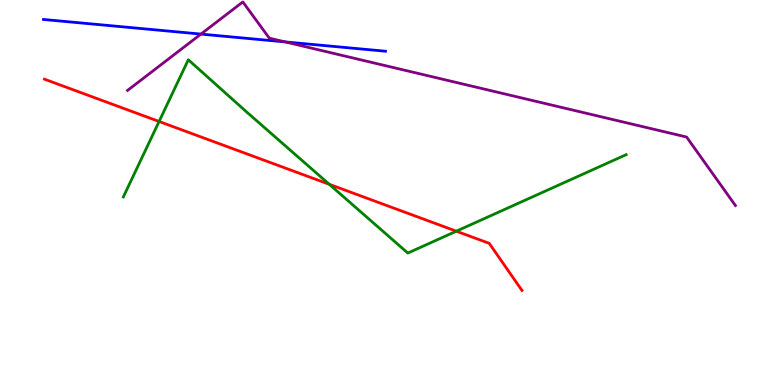[{'lines': ['blue', 'red'], 'intersections': []}, {'lines': ['green', 'red'], 'intersections': [{'x': 2.05, 'y': 6.84}, {'x': 4.25, 'y': 5.21}, {'x': 5.89, 'y': 3.99}]}, {'lines': ['purple', 'red'], 'intersections': []}, {'lines': ['blue', 'green'], 'intersections': []}, {'lines': ['blue', 'purple'], 'intersections': [{'x': 2.59, 'y': 9.11}, {'x': 3.68, 'y': 8.91}]}, {'lines': ['green', 'purple'], 'intersections': []}]